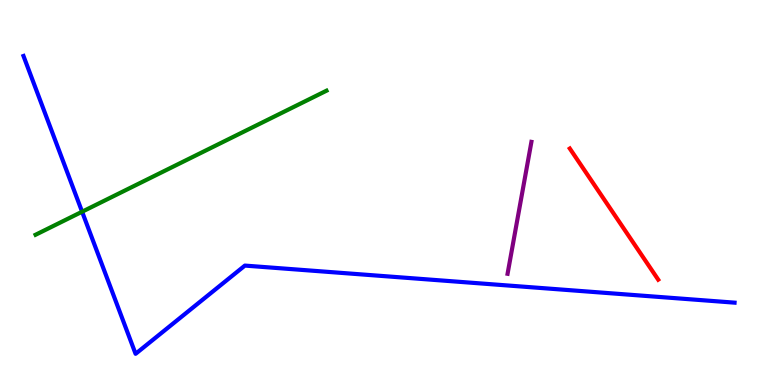[{'lines': ['blue', 'red'], 'intersections': []}, {'lines': ['green', 'red'], 'intersections': []}, {'lines': ['purple', 'red'], 'intersections': []}, {'lines': ['blue', 'green'], 'intersections': [{'x': 1.06, 'y': 4.5}]}, {'lines': ['blue', 'purple'], 'intersections': []}, {'lines': ['green', 'purple'], 'intersections': []}]